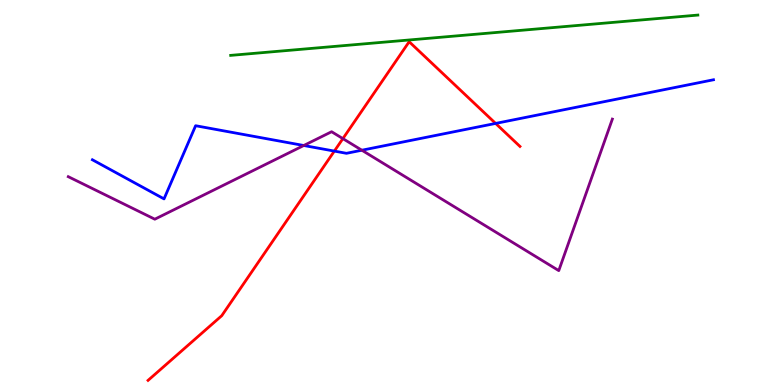[{'lines': ['blue', 'red'], 'intersections': [{'x': 4.31, 'y': 6.08}, {'x': 6.4, 'y': 6.79}]}, {'lines': ['green', 'red'], 'intersections': []}, {'lines': ['purple', 'red'], 'intersections': [{'x': 4.42, 'y': 6.4}]}, {'lines': ['blue', 'green'], 'intersections': []}, {'lines': ['blue', 'purple'], 'intersections': [{'x': 3.92, 'y': 6.22}, {'x': 4.67, 'y': 6.1}]}, {'lines': ['green', 'purple'], 'intersections': []}]